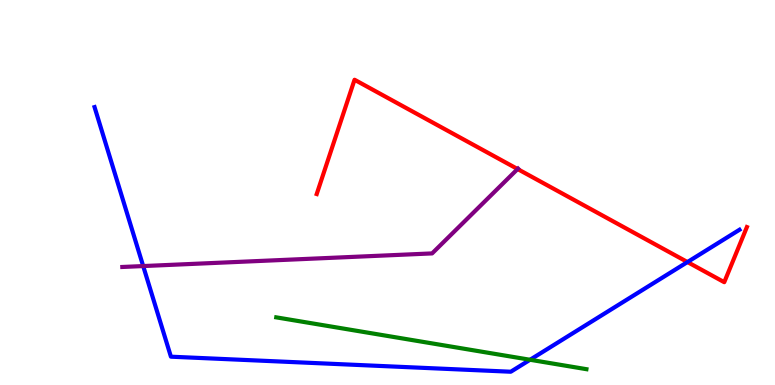[{'lines': ['blue', 'red'], 'intersections': [{'x': 8.87, 'y': 3.19}]}, {'lines': ['green', 'red'], 'intersections': []}, {'lines': ['purple', 'red'], 'intersections': [{'x': 6.68, 'y': 5.61}]}, {'lines': ['blue', 'green'], 'intersections': [{'x': 6.84, 'y': 0.655}]}, {'lines': ['blue', 'purple'], 'intersections': [{'x': 1.85, 'y': 3.09}]}, {'lines': ['green', 'purple'], 'intersections': []}]